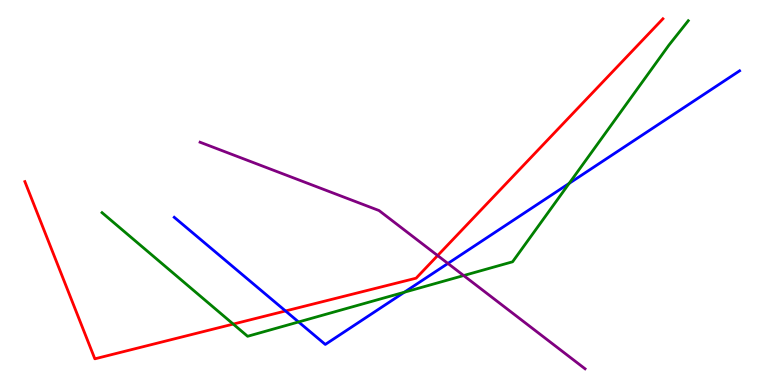[{'lines': ['blue', 'red'], 'intersections': [{'x': 3.68, 'y': 1.92}]}, {'lines': ['green', 'red'], 'intersections': [{'x': 3.01, 'y': 1.58}]}, {'lines': ['purple', 'red'], 'intersections': [{'x': 5.65, 'y': 3.36}]}, {'lines': ['blue', 'green'], 'intersections': [{'x': 3.85, 'y': 1.64}, {'x': 5.22, 'y': 2.41}, {'x': 7.34, 'y': 5.24}]}, {'lines': ['blue', 'purple'], 'intersections': [{'x': 5.78, 'y': 3.16}]}, {'lines': ['green', 'purple'], 'intersections': [{'x': 5.98, 'y': 2.84}]}]